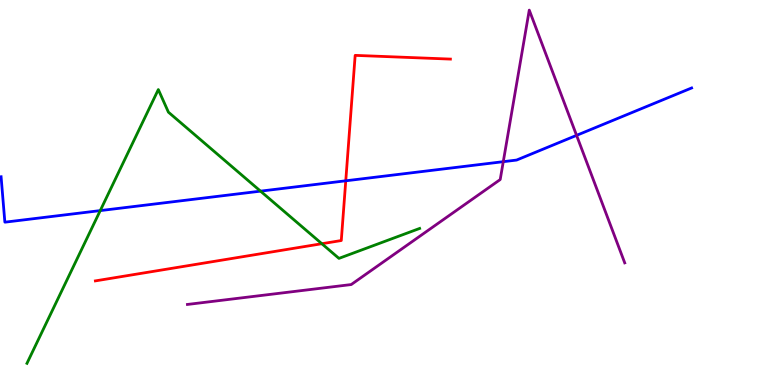[{'lines': ['blue', 'red'], 'intersections': [{'x': 4.46, 'y': 5.3}]}, {'lines': ['green', 'red'], 'intersections': [{'x': 4.15, 'y': 3.67}]}, {'lines': ['purple', 'red'], 'intersections': []}, {'lines': ['blue', 'green'], 'intersections': [{'x': 1.29, 'y': 4.53}, {'x': 3.36, 'y': 5.04}]}, {'lines': ['blue', 'purple'], 'intersections': [{'x': 6.49, 'y': 5.8}, {'x': 7.44, 'y': 6.48}]}, {'lines': ['green', 'purple'], 'intersections': []}]